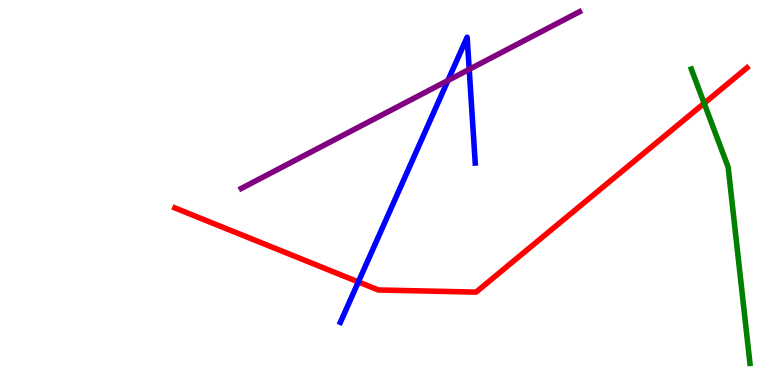[{'lines': ['blue', 'red'], 'intersections': [{'x': 4.62, 'y': 2.68}]}, {'lines': ['green', 'red'], 'intersections': [{'x': 9.09, 'y': 7.32}]}, {'lines': ['purple', 'red'], 'intersections': []}, {'lines': ['blue', 'green'], 'intersections': []}, {'lines': ['blue', 'purple'], 'intersections': [{'x': 5.78, 'y': 7.91}, {'x': 6.05, 'y': 8.2}]}, {'lines': ['green', 'purple'], 'intersections': []}]